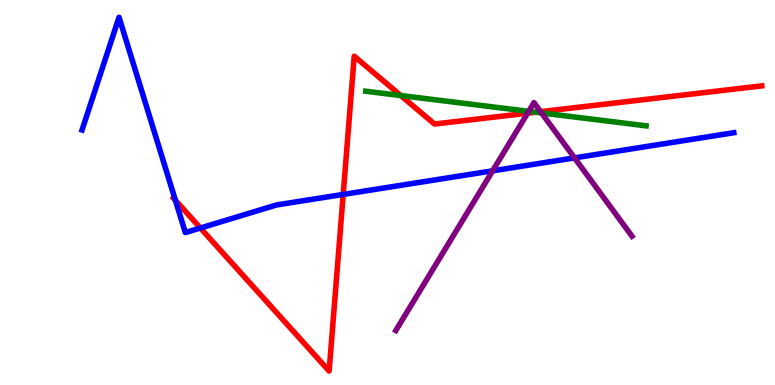[{'lines': ['blue', 'red'], 'intersections': [{'x': 2.26, 'y': 4.8}, {'x': 2.59, 'y': 4.08}, {'x': 4.43, 'y': 4.95}]}, {'lines': ['green', 'red'], 'intersections': [{'x': 5.17, 'y': 7.52}, {'x': 6.91, 'y': 7.09}]}, {'lines': ['purple', 'red'], 'intersections': [{'x': 6.81, 'y': 7.06}, {'x': 6.98, 'y': 7.1}]}, {'lines': ['blue', 'green'], 'intersections': []}, {'lines': ['blue', 'purple'], 'intersections': [{'x': 6.36, 'y': 5.56}, {'x': 7.41, 'y': 5.9}]}, {'lines': ['green', 'purple'], 'intersections': [{'x': 6.82, 'y': 7.11}, {'x': 6.99, 'y': 7.07}]}]